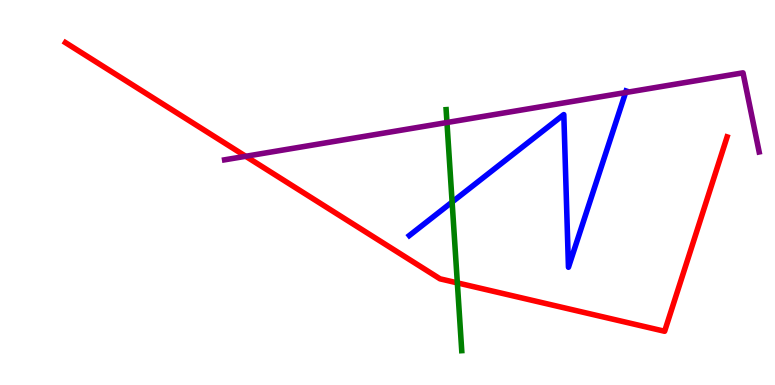[{'lines': ['blue', 'red'], 'intersections': []}, {'lines': ['green', 'red'], 'intersections': [{'x': 5.9, 'y': 2.65}]}, {'lines': ['purple', 'red'], 'intersections': [{'x': 3.17, 'y': 5.94}]}, {'lines': ['blue', 'green'], 'intersections': [{'x': 5.83, 'y': 4.75}]}, {'lines': ['blue', 'purple'], 'intersections': [{'x': 8.07, 'y': 7.6}]}, {'lines': ['green', 'purple'], 'intersections': [{'x': 5.77, 'y': 6.82}]}]